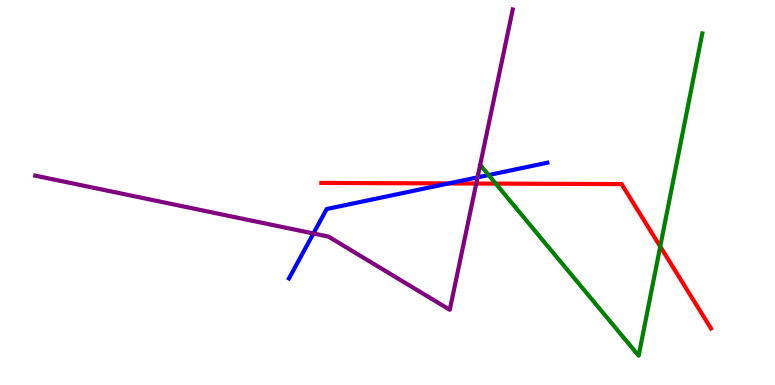[{'lines': ['blue', 'red'], 'intersections': [{'x': 5.79, 'y': 5.24}]}, {'lines': ['green', 'red'], 'intersections': [{'x': 6.4, 'y': 5.23}, {'x': 8.52, 'y': 3.6}]}, {'lines': ['purple', 'red'], 'intersections': [{'x': 6.15, 'y': 5.23}]}, {'lines': ['blue', 'green'], 'intersections': [{'x': 6.3, 'y': 5.45}]}, {'lines': ['blue', 'purple'], 'intersections': [{'x': 4.04, 'y': 3.94}, {'x': 6.16, 'y': 5.39}]}, {'lines': ['green', 'purple'], 'intersections': []}]